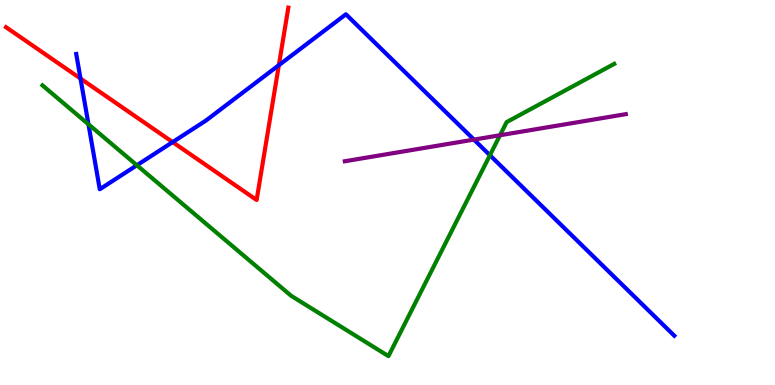[{'lines': ['blue', 'red'], 'intersections': [{'x': 1.04, 'y': 7.96}, {'x': 2.23, 'y': 6.31}, {'x': 3.6, 'y': 8.31}]}, {'lines': ['green', 'red'], 'intersections': []}, {'lines': ['purple', 'red'], 'intersections': []}, {'lines': ['blue', 'green'], 'intersections': [{'x': 1.14, 'y': 6.77}, {'x': 1.77, 'y': 5.71}, {'x': 6.32, 'y': 5.97}]}, {'lines': ['blue', 'purple'], 'intersections': [{'x': 6.12, 'y': 6.37}]}, {'lines': ['green', 'purple'], 'intersections': [{'x': 6.45, 'y': 6.49}]}]